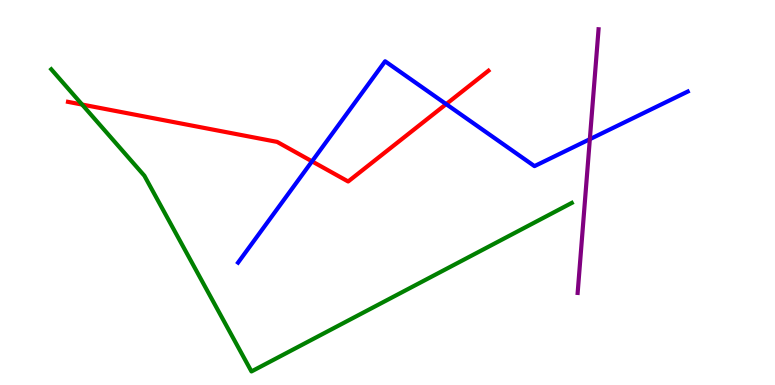[{'lines': ['blue', 'red'], 'intersections': [{'x': 4.03, 'y': 5.81}, {'x': 5.76, 'y': 7.3}]}, {'lines': ['green', 'red'], 'intersections': [{'x': 1.06, 'y': 7.28}]}, {'lines': ['purple', 'red'], 'intersections': []}, {'lines': ['blue', 'green'], 'intersections': []}, {'lines': ['blue', 'purple'], 'intersections': [{'x': 7.61, 'y': 6.38}]}, {'lines': ['green', 'purple'], 'intersections': []}]